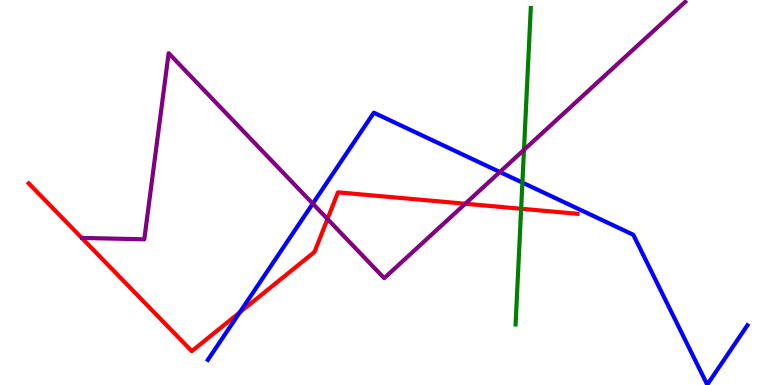[{'lines': ['blue', 'red'], 'intersections': [{'x': 3.09, 'y': 1.89}]}, {'lines': ['green', 'red'], 'intersections': [{'x': 6.72, 'y': 4.58}]}, {'lines': ['purple', 'red'], 'intersections': [{'x': 4.23, 'y': 4.31}, {'x': 6.0, 'y': 4.71}]}, {'lines': ['blue', 'green'], 'intersections': [{'x': 6.74, 'y': 5.26}]}, {'lines': ['blue', 'purple'], 'intersections': [{'x': 4.04, 'y': 4.71}, {'x': 6.45, 'y': 5.53}]}, {'lines': ['green', 'purple'], 'intersections': [{'x': 6.76, 'y': 6.11}]}]